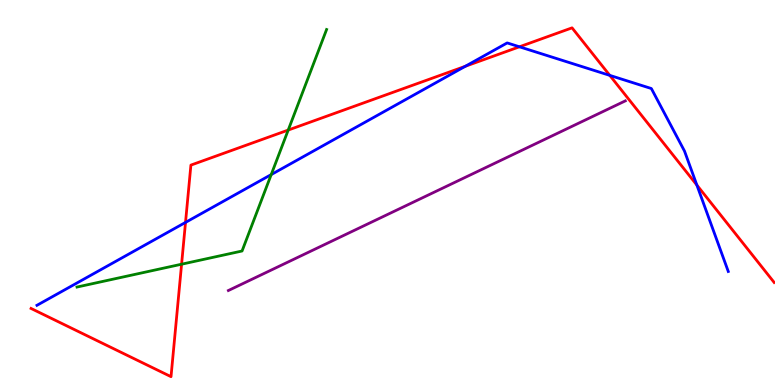[{'lines': ['blue', 'red'], 'intersections': [{'x': 2.39, 'y': 4.22}, {'x': 6.0, 'y': 8.28}, {'x': 6.7, 'y': 8.78}, {'x': 7.87, 'y': 8.04}, {'x': 8.99, 'y': 5.19}]}, {'lines': ['green', 'red'], 'intersections': [{'x': 2.34, 'y': 3.14}, {'x': 3.72, 'y': 6.62}]}, {'lines': ['purple', 'red'], 'intersections': []}, {'lines': ['blue', 'green'], 'intersections': [{'x': 3.5, 'y': 5.47}]}, {'lines': ['blue', 'purple'], 'intersections': []}, {'lines': ['green', 'purple'], 'intersections': []}]